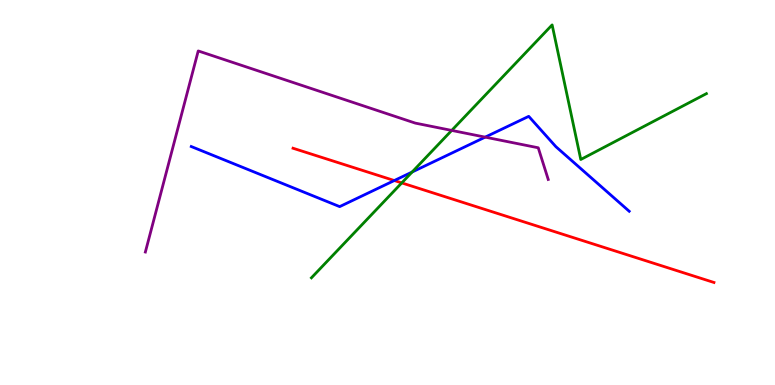[{'lines': ['blue', 'red'], 'intersections': [{'x': 5.09, 'y': 5.31}]}, {'lines': ['green', 'red'], 'intersections': [{'x': 5.18, 'y': 5.25}]}, {'lines': ['purple', 'red'], 'intersections': []}, {'lines': ['blue', 'green'], 'intersections': [{'x': 5.32, 'y': 5.53}]}, {'lines': ['blue', 'purple'], 'intersections': [{'x': 6.26, 'y': 6.44}]}, {'lines': ['green', 'purple'], 'intersections': [{'x': 5.83, 'y': 6.61}]}]